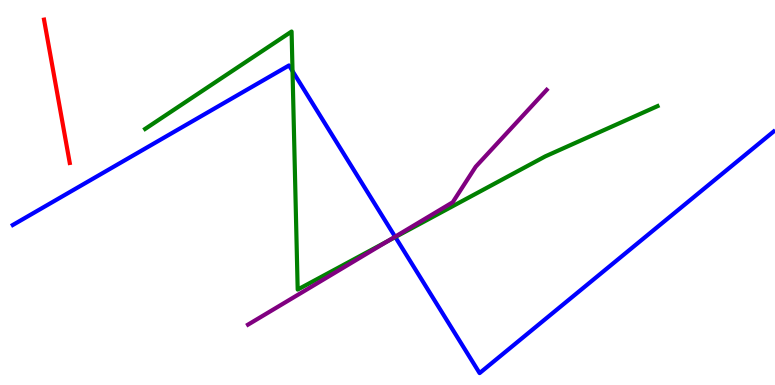[{'lines': ['blue', 'red'], 'intersections': []}, {'lines': ['green', 'red'], 'intersections': []}, {'lines': ['purple', 'red'], 'intersections': []}, {'lines': ['blue', 'green'], 'intersections': [{'x': 3.77, 'y': 8.15}, {'x': 5.1, 'y': 3.84}]}, {'lines': ['blue', 'purple'], 'intersections': [{'x': 5.1, 'y': 3.85}]}, {'lines': ['green', 'purple'], 'intersections': [{'x': 5.0, 'y': 3.73}]}]